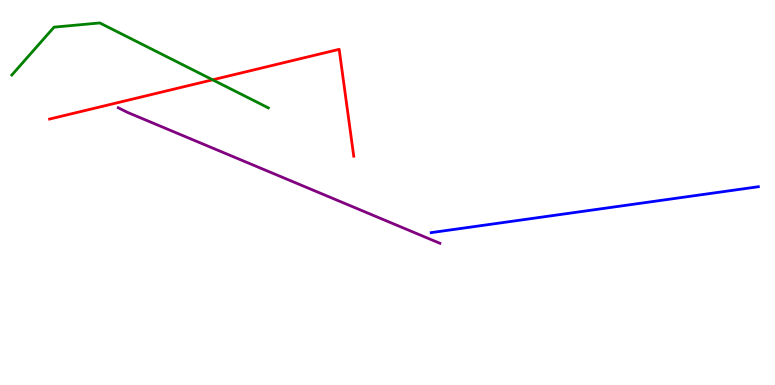[{'lines': ['blue', 'red'], 'intersections': []}, {'lines': ['green', 'red'], 'intersections': [{'x': 2.74, 'y': 7.93}]}, {'lines': ['purple', 'red'], 'intersections': []}, {'lines': ['blue', 'green'], 'intersections': []}, {'lines': ['blue', 'purple'], 'intersections': []}, {'lines': ['green', 'purple'], 'intersections': []}]